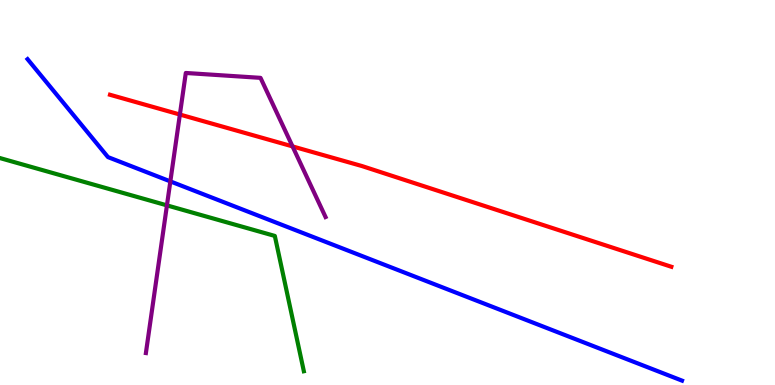[{'lines': ['blue', 'red'], 'intersections': []}, {'lines': ['green', 'red'], 'intersections': []}, {'lines': ['purple', 'red'], 'intersections': [{'x': 2.32, 'y': 7.03}, {'x': 3.77, 'y': 6.2}]}, {'lines': ['blue', 'green'], 'intersections': []}, {'lines': ['blue', 'purple'], 'intersections': [{'x': 2.2, 'y': 5.29}]}, {'lines': ['green', 'purple'], 'intersections': [{'x': 2.15, 'y': 4.67}]}]